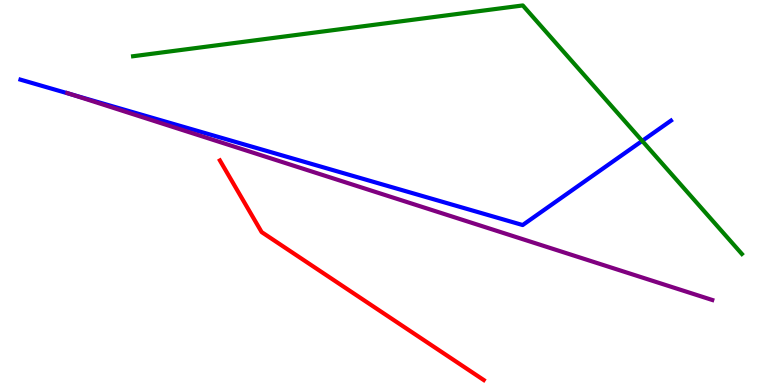[{'lines': ['blue', 'red'], 'intersections': []}, {'lines': ['green', 'red'], 'intersections': []}, {'lines': ['purple', 'red'], 'intersections': []}, {'lines': ['blue', 'green'], 'intersections': [{'x': 8.29, 'y': 6.34}]}, {'lines': ['blue', 'purple'], 'intersections': [{'x': 0.917, 'y': 7.55}]}, {'lines': ['green', 'purple'], 'intersections': []}]